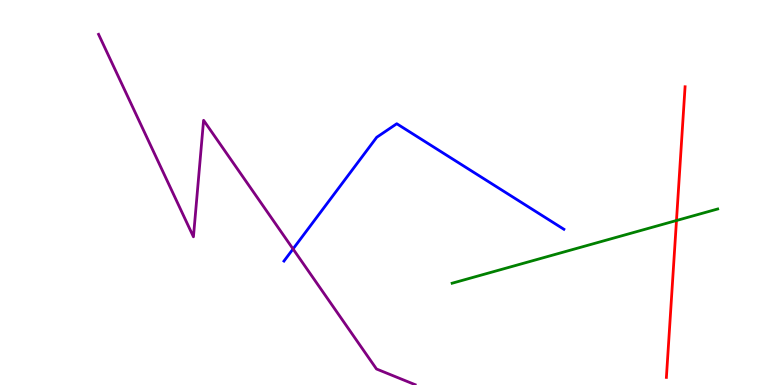[{'lines': ['blue', 'red'], 'intersections': []}, {'lines': ['green', 'red'], 'intersections': [{'x': 8.73, 'y': 4.27}]}, {'lines': ['purple', 'red'], 'intersections': []}, {'lines': ['blue', 'green'], 'intersections': []}, {'lines': ['blue', 'purple'], 'intersections': [{'x': 3.78, 'y': 3.53}]}, {'lines': ['green', 'purple'], 'intersections': []}]